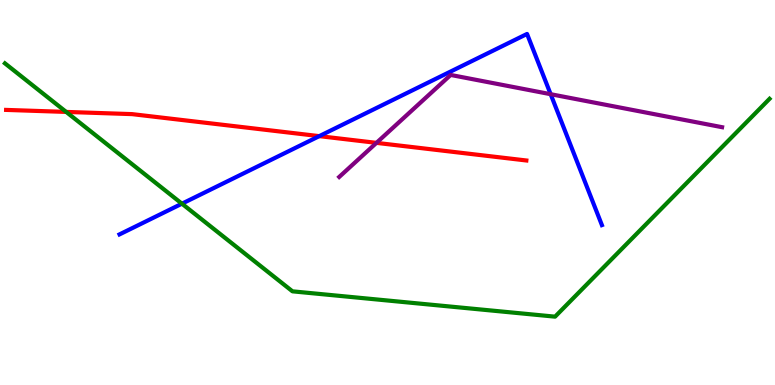[{'lines': ['blue', 'red'], 'intersections': [{'x': 4.12, 'y': 6.46}]}, {'lines': ['green', 'red'], 'intersections': [{'x': 0.854, 'y': 7.09}]}, {'lines': ['purple', 'red'], 'intersections': [{'x': 4.86, 'y': 6.29}]}, {'lines': ['blue', 'green'], 'intersections': [{'x': 2.35, 'y': 4.71}]}, {'lines': ['blue', 'purple'], 'intersections': [{'x': 7.11, 'y': 7.55}]}, {'lines': ['green', 'purple'], 'intersections': []}]